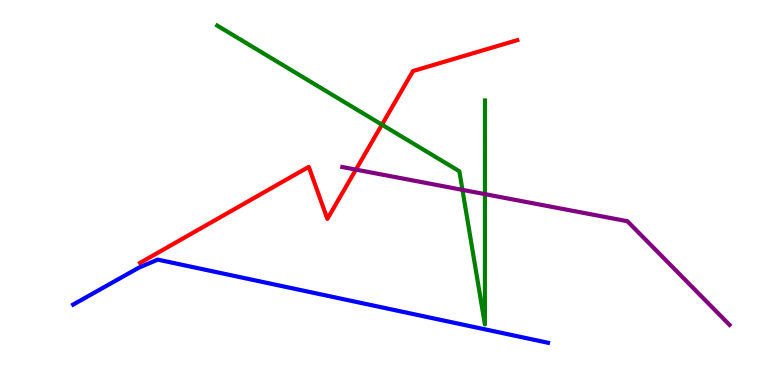[{'lines': ['blue', 'red'], 'intersections': []}, {'lines': ['green', 'red'], 'intersections': [{'x': 4.93, 'y': 6.76}]}, {'lines': ['purple', 'red'], 'intersections': [{'x': 4.59, 'y': 5.59}]}, {'lines': ['blue', 'green'], 'intersections': []}, {'lines': ['blue', 'purple'], 'intersections': []}, {'lines': ['green', 'purple'], 'intersections': [{'x': 5.97, 'y': 5.07}, {'x': 6.26, 'y': 4.96}]}]